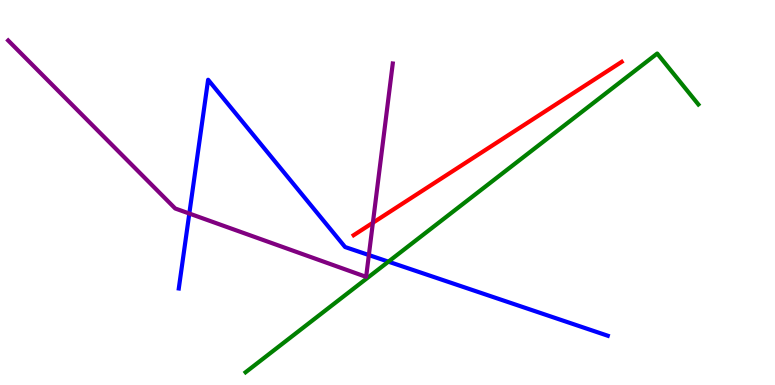[{'lines': ['blue', 'red'], 'intersections': []}, {'lines': ['green', 'red'], 'intersections': []}, {'lines': ['purple', 'red'], 'intersections': [{'x': 4.81, 'y': 4.21}]}, {'lines': ['blue', 'green'], 'intersections': [{'x': 5.01, 'y': 3.2}]}, {'lines': ['blue', 'purple'], 'intersections': [{'x': 2.44, 'y': 4.45}, {'x': 4.76, 'y': 3.38}]}, {'lines': ['green', 'purple'], 'intersections': []}]